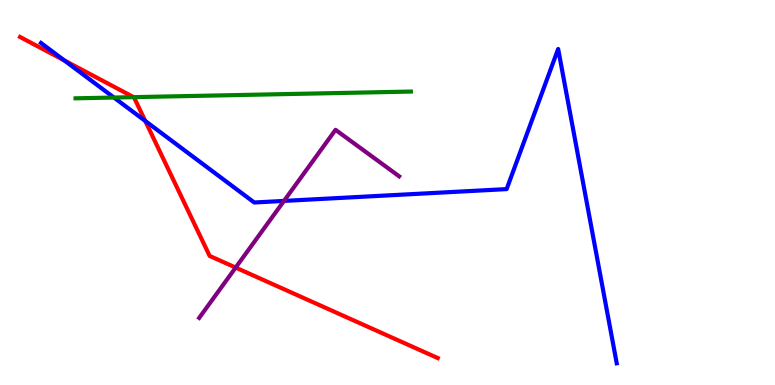[{'lines': ['blue', 'red'], 'intersections': [{'x': 0.83, 'y': 8.43}, {'x': 1.87, 'y': 6.86}]}, {'lines': ['green', 'red'], 'intersections': [{'x': 1.72, 'y': 7.48}]}, {'lines': ['purple', 'red'], 'intersections': [{'x': 3.04, 'y': 3.05}]}, {'lines': ['blue', 'green'], 'intersections': [{'x': 1.47, 'y': 7.47}]}, {'lines': ['blue', 'purple'], 'intersections': [{'x': 3.66, 'y': 4.78}]}, {'lines': ['green', 'purple'], 'intersections': []}]